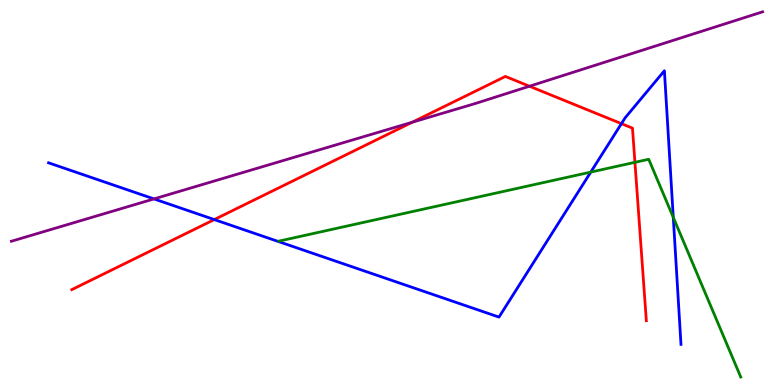[{'lines': ['blue', 'red'], 'intersections': [{'x': 2.77, 'y': 4.3}, {'x': 8.02, 'y': 6.79}]}, {'lines': ['green', 'red'], 'intersections': [{'x': 8.19, 'y': 5.78}]}, {'lines': ['purple', 'red'], 'intersections': [{'x': 5.32, 'y': 6.83}, {'x': 6.83, 'y': 7.76}]}, {'lines': ['blue', 'green'], 'intersections': [{'x': 7.62, 'y': 5.53}, {'x': 8.69, 'y': 4.35}]}, {'lines': ['blue', 'purple'], 'intersections': [{'x': 1.99, 'y': 4.83}]}, {'lines': ['green', 'purple'], 'intersections': []}]